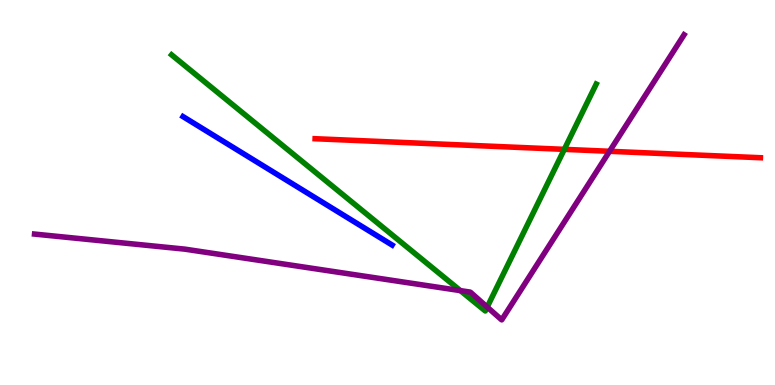[{'lines': ['blue', 'red'], 'intersections': []}, {'lines': ['green', 'red'], 'intersections': [{'x': 7.28, 'y': 6.12}]}, {'lines': ['purple', 'red'], 'intersections': [{'x': 7.87, 'y': 6.07}]}, {'lines': ['blue', 'green'], 'intersections': []}, {'lines': ['blue', 'purple'], 'intersections': []}, {'lines': ['green', 'purple'], 'intersections': [{'x': 5.94, 'y': 2.45}, {'x': 6.29, 'y': 2.02}]}]